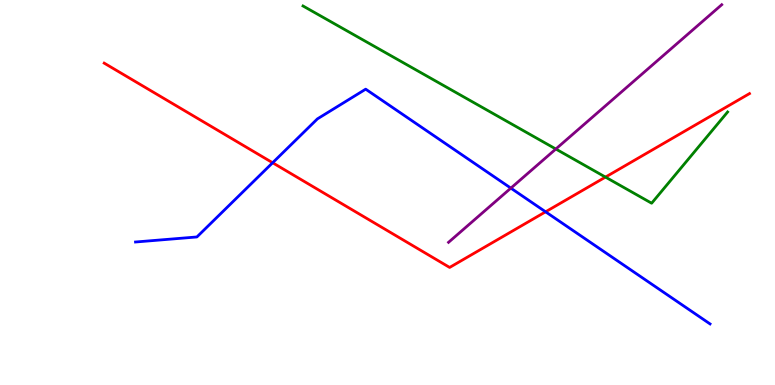[{'lines': ['blue', 'red'], 'intersections': [{'x': 3.52, 'y': 5.77}, {'x': 7.04, 'y': 4.5}]}, {'lines': ['green', 'red'], 'intersections': [{'x': 7.81, 'y': 5.4}]}, {'lines': ['purple', 'red'], 'intersections': []}, {'lines': ['blue', 'green'], 'intersections': []}, {'lines': ['blue', 'purple'], 'intersections': [{'x': 6.59, 'y': 5.11}]}, {'lines': ['green', 'purple'], 'intersections': [{'x': 7.17, 'y': 6.13}]}]